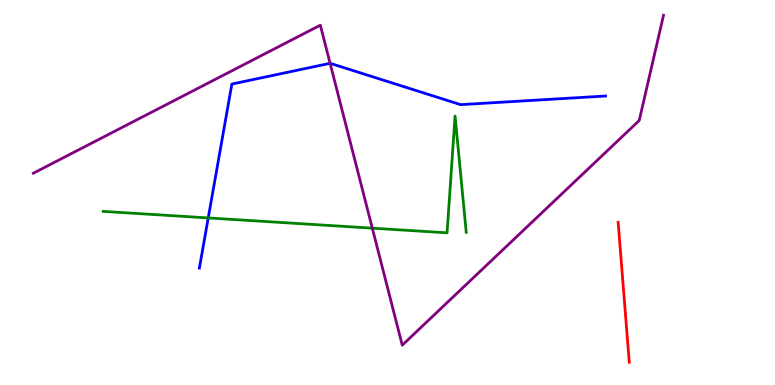[{'lines': ['blue', 'red'], 'intersections': []}, {'lines': ['green', 'red'], 'intersections': []}, {'lines': ['purple', 'red'], 'intersections': []}, {'lines': ['blue', 'green'], 'intersections': [{'x': 2.69, 'y': 4.34}]}, {'lines': ['blue', 'purple'], 'intersections': [{'x': 4.26, 'y': 8.36}]}, {'lines': ['green', 'purple'], 'intersections': [{'x': 4.8, 'y': 4.07}]}]